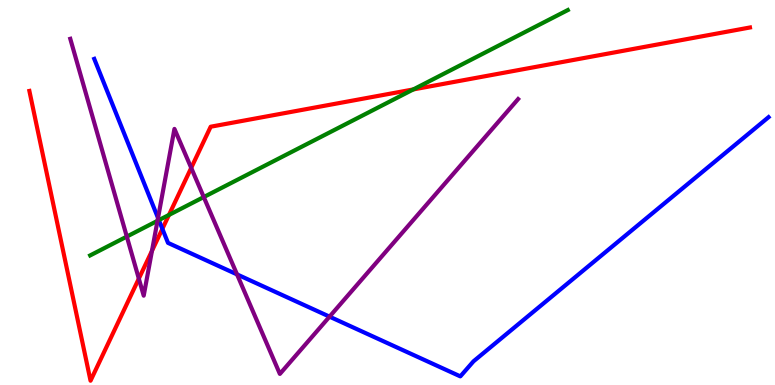[{'lines': ['blue', 'red'], 'intersections': [{'x': 2.1, 'y': 4.06}]}, {'lines': ['green', 'red'], 'intersections': [{'x': 2.18, 'y': 4.42}, {'x': 5.33, 'y': 7.68}]}, {'lines': ['purple', 'red'], 'intersections': [{'x': 1.79, 'y': 2.76}, {'x': 1.96, 'y': 3.48}, {'x': 2.47, 'y': 5.64}]}, {'lines': ['blue', 'green'], 'intersections': [{'x': 2.05, 'y': 4.28}]}, {'lines': ['blue', 'purple'], 'intersections': [{'x': 2.04, 'y': 4.34}, {'x': 3.06, 'y': 2.87}, {'x': 4.25, 'y': 1.78}]}, {'lines': ['green', 'purple'], 'intersections': [{'x': 1.64, 'y': 3.85}, {'x': 2.03, 'y': 4.26}, {'x': 2.63, 'y': 4.88}]}]